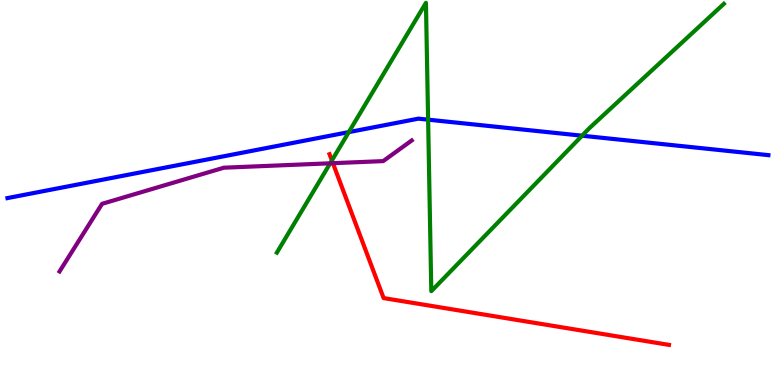[{'lines': ['blue', 'red'], 'intersections': []}, {'lines': ['green', 'red'], 'intersections': [{'x': 4.28, 'y': 5.83}]}, {'lines': ['purple', 'red'], 'intersections': [{'x': 4.3, 'y': 5.76}]}, {'lines': ['blue', 'green'], 'intersections': [{'x': 4.5, 'y': 6.57}, {'x': 5.52, 'y': 6.89}, {'x': 7.51, 'y': 6.48}]}, {'lines': ['blue', 'purple'], 'intersections': []}, {'lines': ['green', 'purple'], 'intersections': [{'x': 4.26, 'y': 5.76}]}]